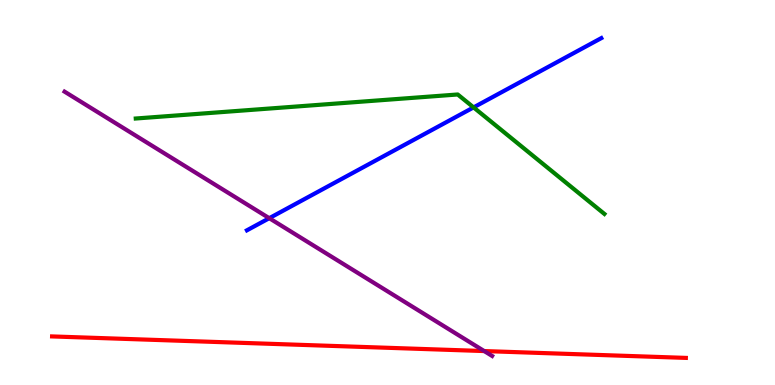[{'lines': ['blue', 'red'], 'intersections': []}, {'lines': ['green', 'red'], 'intersections': []}, {'lines': ['purple', 'red'], 'intersections': [{'x': 6.25, 'y': 0.881}]}, {'lines': ['blue', 'green'], 'intersections': [{'x': 6.11, 'y': 7.21}]}, {'lines': ['blue', 'purple'], 'intersections': [{'x': 3.47, 'y': 4.33}]}, {'lines': ['green', 'purple'], 'intersections': []}]